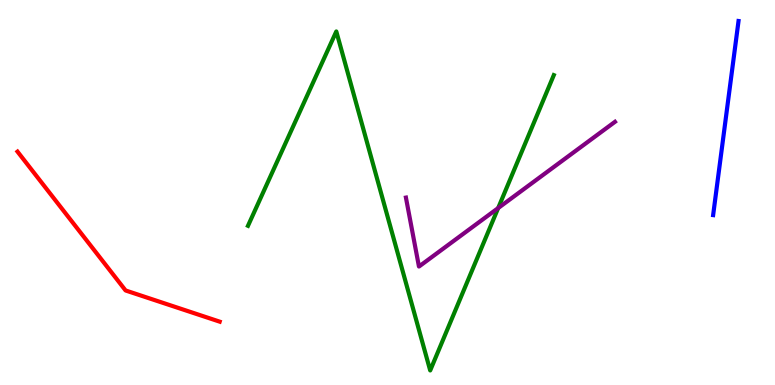[{'lines': ['blue', 'red'], 'intersections': []}, {'lines': ['green', 'red'], 'intersections': []}, {'lines': ['purple', 'red'], 'intersections': []}, {'lines': ['blue', 'green'], 'intersections': []}, {'lines': ['blue', 'purple'], 'intersections': []}, {'lines': ['green', 'purple'], 'intersections': [{'x': 6.43, 'y': 4.6}]}]